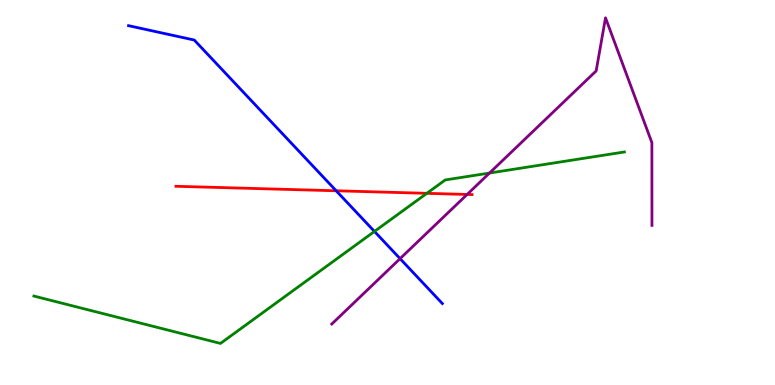[{'lines': ['blue', 'red'], 'intersections': [{'x': 4.34, 'y': 5.04}]}, {'lines': ['green', 'red'], 'intersections': [{'x': 5.51, 'y': 4.98}]}, {'lines': ['purple', 'red'], 'intersections': [{'x': 6.03, 'y': 4.95}]}, {'lines': ['blue', 'green'], 'intersections': [{'x': 4.83, 'y': 3.99}]}, {'lines': ['blue', 'purple'], 'intersections': [{'x': 5.16, 'y': 3.28}]}, {'lines': ['green', 'purple'], 'intersections': [{'x': 6.32, 'y': 5.51}]}]